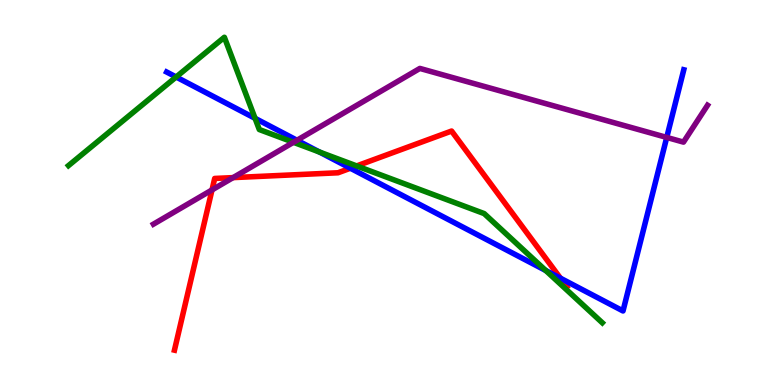[{'lines': ['blue', 'red'], 'intersections': [{'x': 4.52, 'y': 5.63}, {'x': 7.23, 'y': 2.77}]}, {'lines': ['green', 'red'], 'intersections': [{'x': 4.6, 'y': 5.69}]}, {'lines': ['purple', 'red'], 'intersections': [{'x': 2.74, 'y': 5.07}, {'x': 3.01, 'y': 5.39}]}, {'lines': ['blue', 'green'], 'intersections': [{'x': 2.27, 'y': 8.0}, {'x': 3.29, 'y': 6.93}, {'x': 4.12, 'y': 6.05}, {'x': 7.04, 'y': 2.97}]}, {'lines': ['blue', 'purple'], 'intersections': [{'x': 3.83, 'y': 6.36}, {'x': 8.6, 'y': 6.43}]}, {'lines': ['green', 'purple'], 'intersections': [{'x': 3.79, 'y': 6.3}]}]